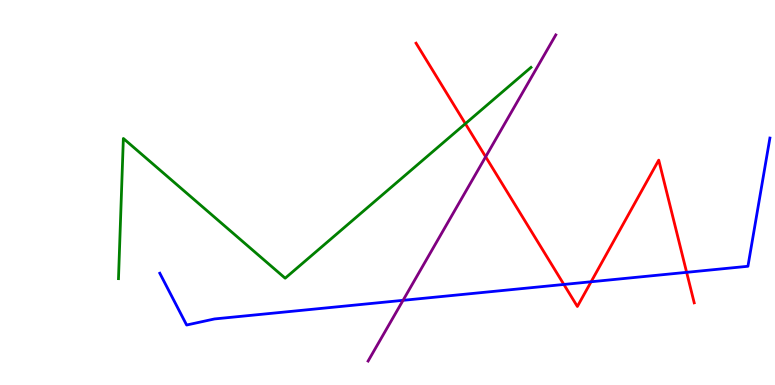[{'lines': ['blue', 'red'], 'intersections': [{'x': 7.28, 'y': 2.61}, {'x': 7.63, 'y': 2.68}, {'x': 8.86, 'y': 2.93}]}, {'lines': ['green', 'red'], 'intersections': [{'x': 6.0, 'y': 6.79}]}, {'lines': ['purple', 'red'], 'intersections': [{'x': 6.27, 'y': 5.93}]}, {'lines': ['blue', 'green'], 'intersections': []}, {'lines': ['blue', 'purple'], 'intersections': [{'x': 5.2, 'y': 2.2}]}, {'lines': ['green', 'purple'], 'intersections': []}]